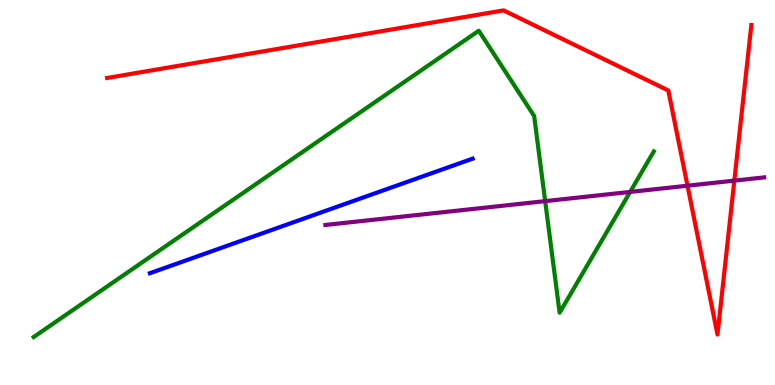[{'lines': ['blue', 'red'], 'intersections': []}, {'lines': ['green', 'red'], 'intersections': []}, {'lines': ['purple', 'red'], 'intersections': [{'x': 8.87, 'y': 5.18}, {'x': 9.48, 'y': 5.31}]}, {'lines': ['blue', 'green'], 'intersections': []}, {'lines': ['blue', 'purple'], 'intersections': []}, {'lines': ['green', 'purple'], 'intersections': [{'x': 7.03, 'y': 4.78}, {'x': 8.13, 'y': 5.01}]}]